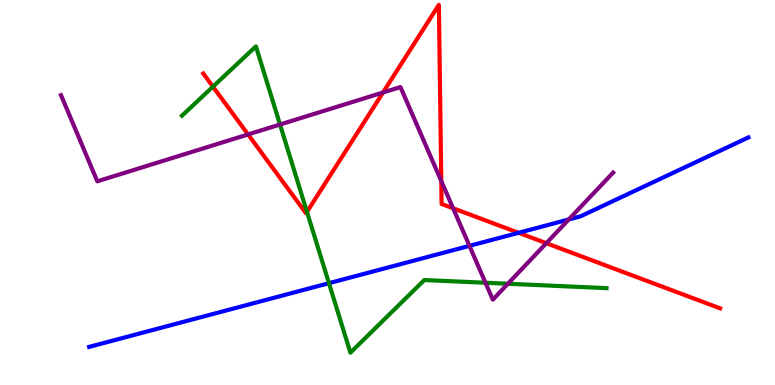[{'lines': ['blue', 'red'], 'intersections': [{'x': 6.69, 'y': 3.95}]}, {'lines': ['green', 'red'], 'intersections': [{'x': 2.75, 'y': 7.75}, {'x': 3.96, 'y': 4.5}]}, {'lines': ['purple', 'red'], 'intersections': [{'x': 3.2, 'y': 6.51}, {'x': 4.94, 'y': 7.6}, {'x': 5.69, 'y': 5.3}, {'x': 5.85, 'y': 4.59}, {'x': 7.05, 'y': 3.68}]}, {'lines': ['blue', 'green'], 'intersections': [{'x': 4.24, 'y': 2.64}]}, {'lines': ['blue', 'purple'], 'intersections': [{'x': 6.06, 'y': 3.61}, {'x': 7.34, 'y': 4.3}]}, {'lines': ['green', 'purple'], 'intersections': [{'x': 3.61, 'y': 6.77}, {'x': 6.26, 'y': 2.66}, {'x': 6.55, 'y': 2.63}]}]